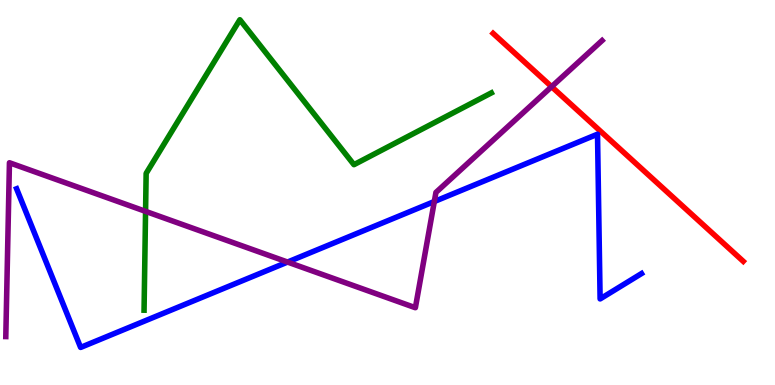[{'lines': ['blue', 'red'], 'intersections': []}, {'lines': ['green', 'red'], 'intersections': []}, {'lines': ['purple', 'red'], 'intersections': [{'x': 7.12, 'y': 7.75}]}, {'lines': ['blue', 'green'], 'intersections': []}, {'lines': ['blue', 'purple'], 'intersections': [{'x': 3.71, 'y': 3.19}, {'x': 5.6, 'y': 4.77}]}, {'lines': ['green', 'purple'], 'intersections': [{'x': 1.88, 'y': 4.51}]}]